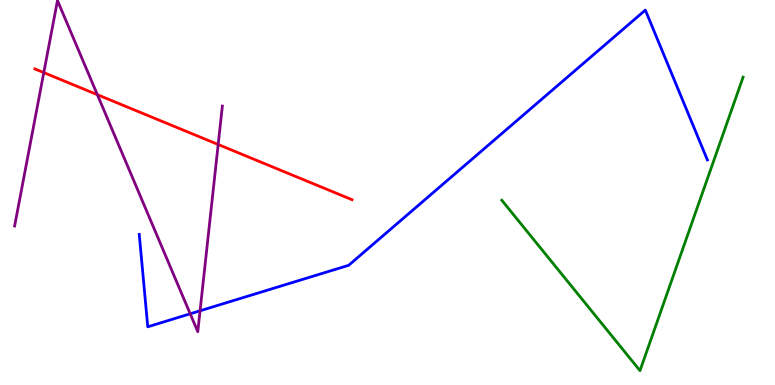[{'lines': ['blue', 'red'], 'intersections': []}, {'lines': ['green', 'red'], 'intersections': []}, {'lines': ['purple', 'red'], 'intersections': [{'x': 0.565, 'y': 8.11}, {'x': 1.26, 'y': 7.54}, {'x': 2.82, 'y': 6.25}]}, {'lines': ['blue', 'green'], 'intersections': []}, {'lines': ['blue', 'purple'], 'intersections': [{'x': 2.45, 'y': 1.85}, {'x': 2.58, 'y': 1.93}]}, {'lines': ['green', 'purple'], 'intersections': []}]